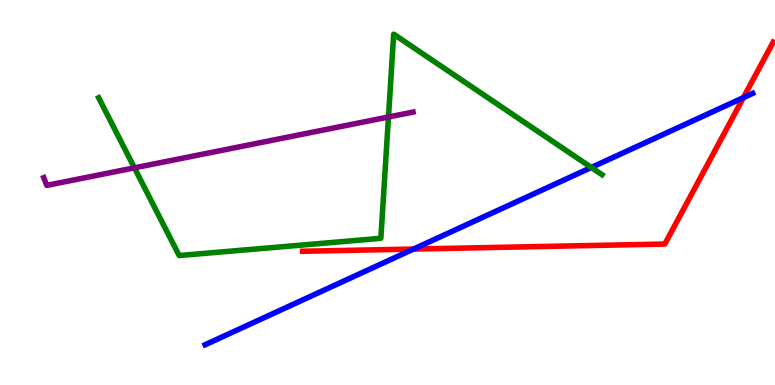[{'lines': ['blue', 'red'], 'intersections': [{'x': 5.34, 'y': 3.53}, {'x': 9.59, 'y': 7.46}]}, {'lines': ['green', 'red'], 'intersections': []}, {'lines': ['purple', 'red'], 'intersections': []}, {'lines': ['blue', 'green'], 'intersections': [{'x': 7.63, 'y': 5.65}]}, {'lines': ['blue', 'purple'], 'intersections': []}, {'lines': ['green', 'purple'], 'intersections': [{'x': 1.73, 'y': 5.64}, {'x': 5.01, 'y': 6.96}]}]